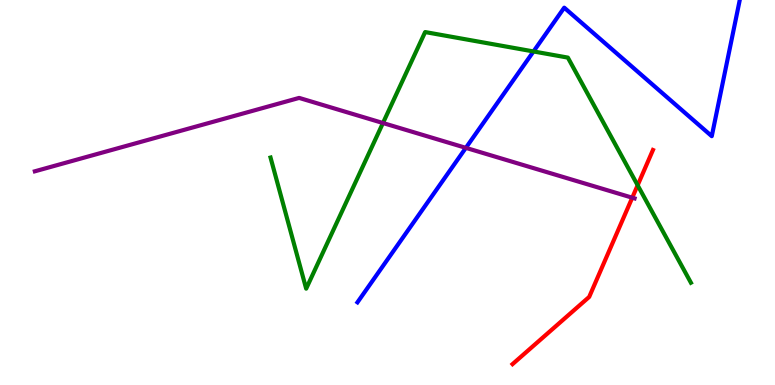[{'lines': ['blue', 'red'], 'intersections': []}, {'lines': ['green', 'red'], 'intersections': [{'x': 8.23, 'y': 5.19}]}, {'lines': ['purple', 'red'], 'intersections': [{'x': 8.16, 'y': 4.86}]}, {'lines': ['blue', 'green'], 'intersections': [{'x': 6.88, 'y': 8.66}]}, {'lines': ['blue', 'purple'], 'intersections': [{'x': 6.01, 'y': 6.16}]}, {'lines': ['green', 'purple'], 'intersections': [{'x': 4.94, 'y': 6.8}]}]